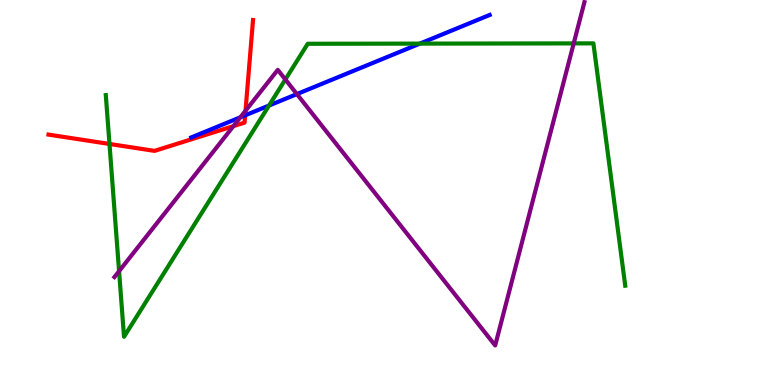[{'lines': ['blue', 'red'], 'intersections': [{'x': 3.16, 'y': 7.0}]}, {'lines': ['green', 'red'], 'intersections': [{'x': 1.41, 'y': 6.26}]}, {'lines': ['purple', 'red'], 'intersections': [{'x': 3.01, 'y': 6.72}, {'x': 3.17, 'y': 7.12}]}, {'lines': ['blue', 'green'], 'intersections': [{'x': 3.47, 'y': 7.26}, {'x': 5.42, 'y': 8.87}]}, {'lines': ['blue', 'purple'], 'intersections': [{'x': 3.1, 'y': 6.95}, {'x': 3.83, 'y': 7.56}]}, {'lines': ['green', 'purple'], 'intersections': [{'x': 1.54, 'y': 2.96}, {'x': 3.68, 'y': 7.94}, {'x': 7.4, 'y': 8.87}]}]